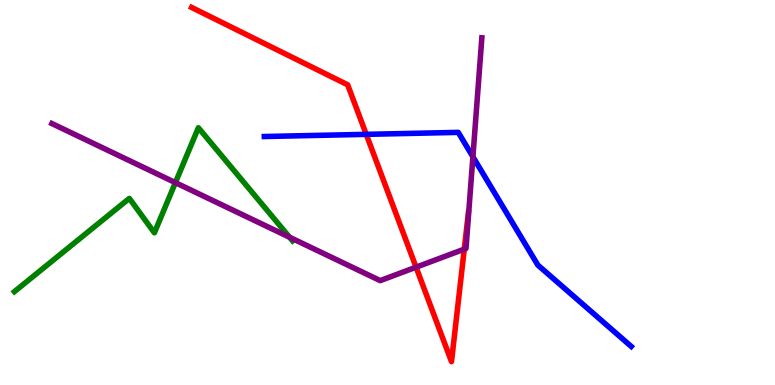[{'lines': ['blue', 'red'], 'intersections': [{'x': 4.73, 'y': 6.51}]}, {'lines': ['green', 'red'], 'intersections': []}, {'lines': ['purple', 'red'], 'intersections': [{'x': 5.37, 'y': 3.06}, {'x': 5.99, 'y': 3.53}]}, {'lines': ['blue', 'green'], 'intersections': []}, {'lines': ['blue', 'purple'], 'intersections': [{'x': 6.1, 'y': 5.93}]}, {'lines': ['green', 'purple'], 'intersections': [{'x': 2.26, 'y': 5.26}, {'x': 3.74, 'y': 3.84}]}]